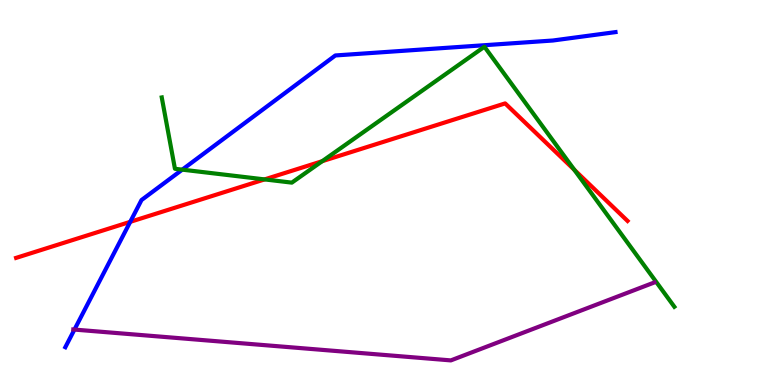[{'lines': ['blue', 'red'], 'intersections': [{'x': 1.68, 'y': 4.24}]}, {'lines': ['green', 'red'], 'intersections': [{'x': 3.41, 'y': 5.34}, {'x': 4.16, 'y': 5.81}, {'x': 7.41, 'y': 5.59}]}, {'lines': ['purple', 'red'], 'intersections': []}, {'lines': ['blue', 'green'], 'intersections': [{'x': 2.35, 'y': 5.59}]}, {'lines': ['blue', 'purple'], 'intersections': [{'x': 0.961, 'y': 1.44}]}, {'lines': ['green', 'purple'], 'intersections': []}]